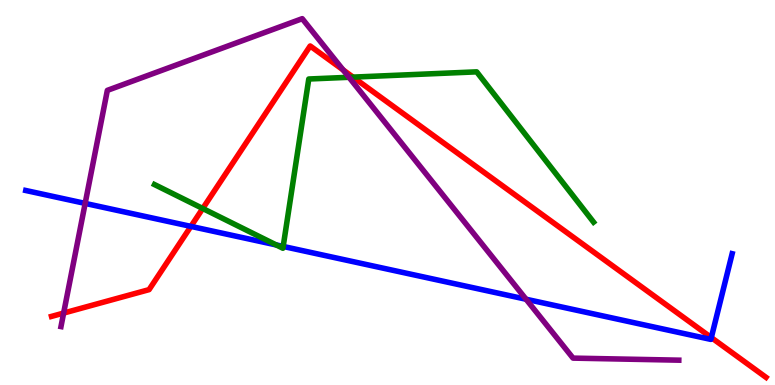[{'lines': ['blue', 'red'], 'intersections': [{'x': 2.46, 'y': 4.12}, {'x': 9.18, 'y': 1.23}]}, {'lines': ['green', 'red'], 'intersections': [{'x': 2.62, 'y': 4.58}, {'x': 4.56, 'y': 8.0}]}, {'lines': ['purple', 'red'], 'intersections': [{'x': 0.821, 'y': 1.87}, {'x': 4.43, 'y': 8.18}]}, {'lines': ['blue', 'green'], 'intersections': [{'x': 3.56, 'y': 3.64}, {'x': 3.65, 'y': 3.6}]}, {'lines': ['blue', 'purple'], 'intersections': [{'x': 1.1, 'y': 4.72}, {'x': 6.79, 'y': 2.23}]}, {'lines': ['green', 'purple'], 'intersections': [{'x': 4.5, 'y': 7.99}]}]